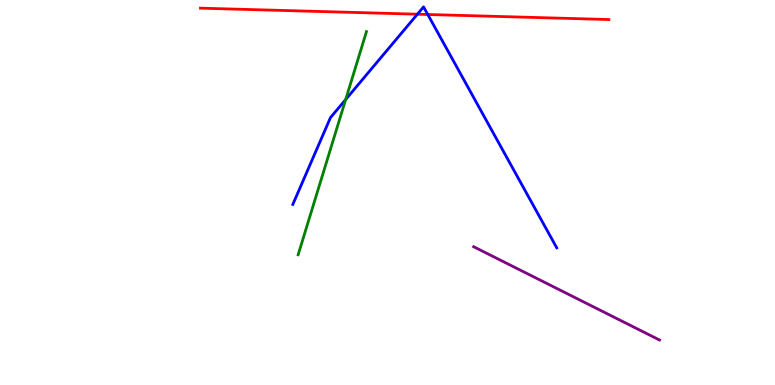[{'lines': ['blue', 'red'], 'intersections': [{'x': 5.39, 'y': 9.63}, {'x': 5.52, 'y': 9.62}]}, {'lines': ['green', 'red'], 'intersections': []}, {'lines': ['purple', 'red'], 'intersections': []}, {'lines': ['blue', 'green'], 'intersections': [{'x': 4.46, 'y': 7.41}]}, {'lines': ['blue', 'purple'], 'intersections': []}, {'lines': ['green', 'purple'], 'intersections': []}]